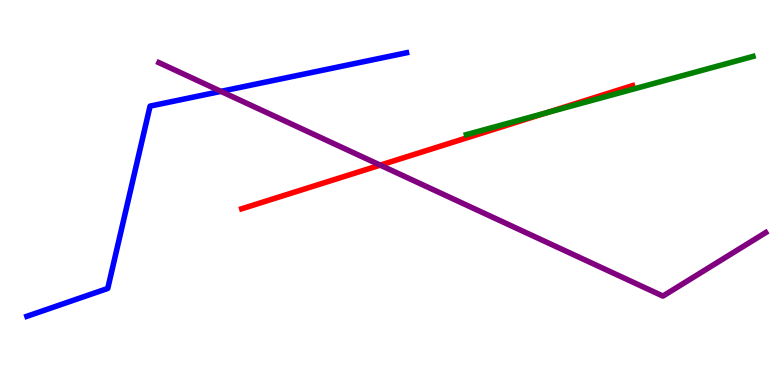[{'lines': ['blue', 'red'], 'intersections': []}, {'lines': ['green', 'red'], 'intersections': [{'x': 7.04, 'y': 7.07}]}, {'lines': ['purple', 'red'], 'intersections': [{'x': 4.91, 'y': 5.71}]}, {'lines': ['blue', 'green'], 'intersections': []}, {'lines': ['blue', 'purple'], 'intersections': [{'x': 2.85, 'y': 7.63}]}, {'lines': ['green', 'purple'], 'intersections': []}]